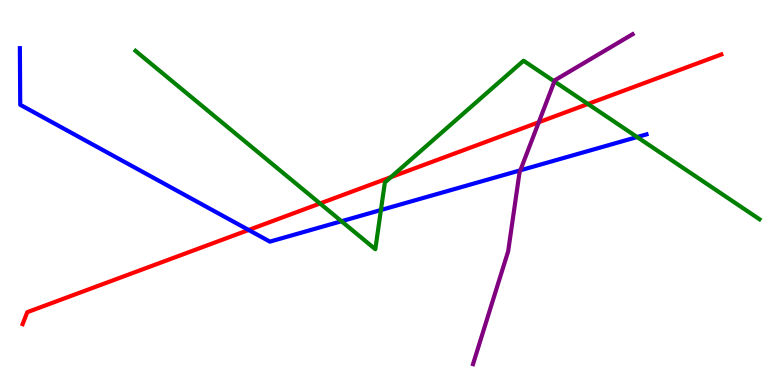[{'lines': ['blue', 'red'], 'intersections': [{'x': 3.21, 'y': 4.03}]}, {'lines': ['green', 'red'], 'intersections': [{'x': 4.13, 'y': 4.71}, {'x': 5.04, 'y': 5.4}, {'x': 7.59, 'y': 7.3}]}, {'lines': ['purple', 'red'], 'intersections': [{'x': 6.95, 'y': 6.82}]}, {'lines': ['blue', 'green'], 'intersections': [{'x': 4.41, 'y': 4.25}, {'x': 4.92, 'y': 4.55}, {'x': 8.22, 'y': 6.44}]}, {'lines': ['blue', 'purple'], 'intersections': [{'x': 6.71, 'y': 5.58}]}, {'lines': ['green', 'purple'], 'intersections': [{'x': 7.15, 'y': 7.88}]}]